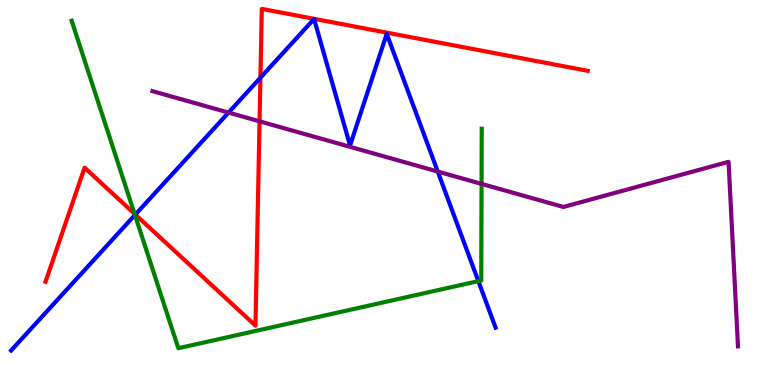[{'lines': ['blue', 'red'], 'intersections': [{'x': 1.75, 'y': 4.43}, {'x': 3.36, 'y': 7.98}]}, {'lines': ['green', 'red'], 'intersections': [{'x': 1.74, 'y': 4.45}]}, {'lines': ['purple', 'red'], 'intersections': [{'x': 3.35, 'y': 6.85}]}, {'lines': ['blue', 'green'], 'intersections': [{'x': 1.74, 'y': 4.42}, {'x': 6.17, 'y': 2.7}]}, {'lines': ['blue', 'purple'], 'intersections': [{'x': 2.95, 'y': 7.08}, {'x': 5.65, 'y': 5.54}]}, {'lines': ['green', 'purple'], 'intersections': [{'x': 6.21, 'y': 5.22}]}]